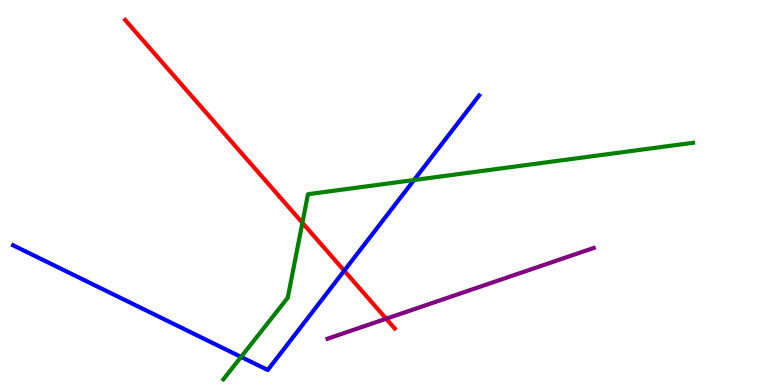[{'lines': ['blue', 'red'], 'intersections': [{'x': 4.44, 'y': 2.97}]}, {'lines': ['green', 'red'], 'intersections': [{'x': 3.9, 'y': 4.21}]}, {'lines': ['purple', 'red'], 'intersections': [{'x': 4.98, 'y': 1.72}]}, {'lines': ['blue', 'green'], 'intersections': [{'x': 3.11, 'y': 0.729}, {'x': 5.34, 'y': 5.32}]}, {'lines': ['blue', 'purple'], 'intersections': []}, {'lines': ['green', 'purple'], 'intersections': []}]